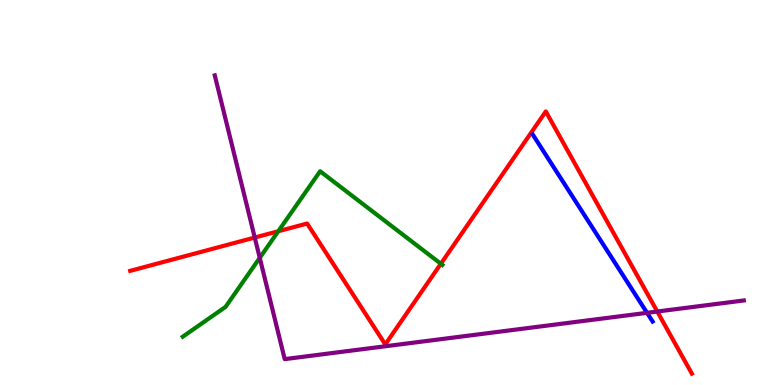[{'lines': ['blue', 'red'], 'intersections': []}, {'lines': ['green', 'red'], 'intersections': [{'x': 3.59, 'y': 3.99}, {'x': 5.69, 'y': 3.15}]}, {'lines': ['purple', 'red'], 'intersections': [{'x': 3.29, 'y': 3.83}, {'x': 8.48, 'y': 1.91}]}, {'lines': ['blue', 'green'], 'intersections': []}, {'lines': ['blue', 'purple'], 'intersections': [{'x': 8.35, 'y': 1.87}]}, {'lines': ['green', 'purple'], 'intersections': [{'x': 3.35, 'y': 3.3}]}]